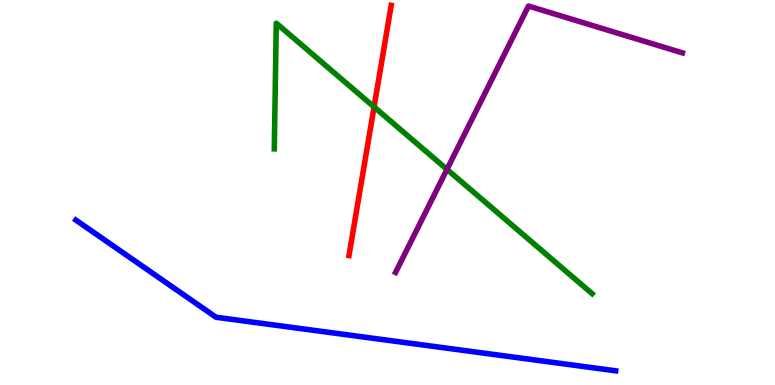[{'lines': ['blue', 'red'], 'intersections': []}, {'lines': ['green', 'red'], 'intersections': [{'x': 4.83, 'y': 7.22}]}, {'lines': ['purple', 'red'], 'intersections': []}, {'lines': ['blue', 'green'], 'intersections': []}, {'lines': ['blue', 'purple'], 'intersections': []}, {'lines': ['green', 'purple'], 'intersections': [{'x': 5.77, 'y': 5.6}]}]